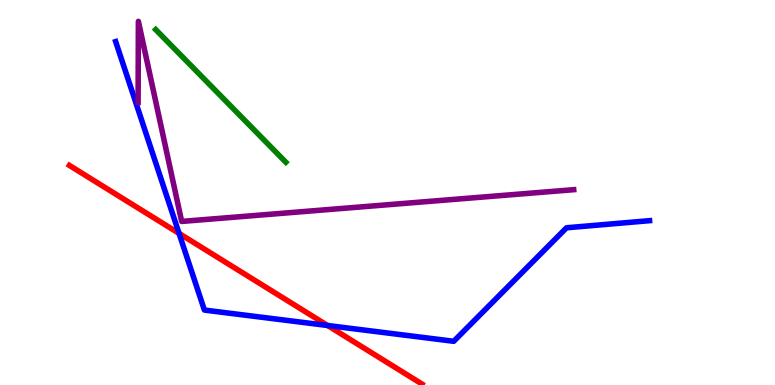[{'lines': ['blue', 'red'], 'intersections': [{'x': 2.31, 'y': 3.94}, {'x': 4.23, 'y': 1.55}]}, {'lines': ['green', 'red'], 'intersections': []}, {'lines': ['purple', 'red'], 'intersections': []}, {'lines': ['blue', 'green'], 'intersections': []}, {'lines': ['blue', 'purple'], 'intersections': []}, {'lines': ['green', 'purple'], 'intersections': []}]